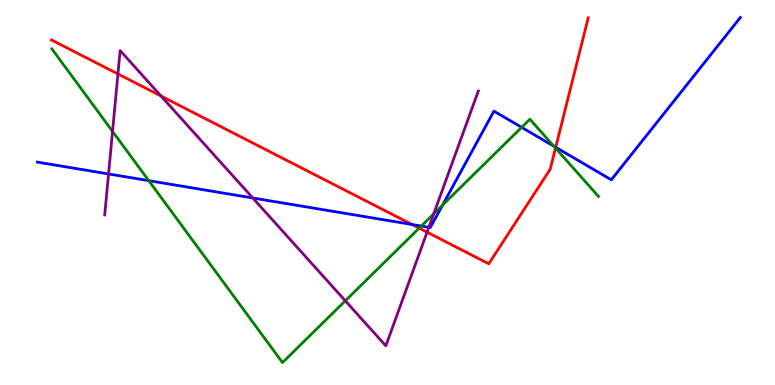[{'lines': ['blue', 'red'], 'intersections': [{'x': 5.32, 'y': 4.17}, {'x': 7.17, 'y': 6.17}]}, {'lines': ['green', 'red'], 'intersections': [{'x': 5.41, 'y': 4.07}, {'x': 7.17, 'y': 6.15}]}, {'lines': ['purple', 'red'], 'intersections': [{'x': 1.52, 'y': 8.08}, {'x': 2.08, 'y': 7.51}, {'x': 5.51, 'y': 3.97}]}, {'lines': ['blue', 'green'], 'intersections': [{'x': 1.92, 'y': 5.31}, {'x': 5.44, 'y': 4.13}, {'x': 5.71, 'y': 4.67}, {'x': 6.73, 'y': 6.69}, {'x': 7.15, 'y': 6.2}]}, {'lines': ['blue', 'purple'], 'intersections': [{'x': 1.4, 'y': 5.48}, {'x': 3.26, 'y': 4.86}, {'x': 5.53, 'y': 4.1}]}, {'lines': ['green', 'purple'], 'intersections': [{'x': 1.45, 'y': 6.59}, {'x': 4.46, 'y': 2.19}, {'x': 5.6, 'y': 4.45}]}]